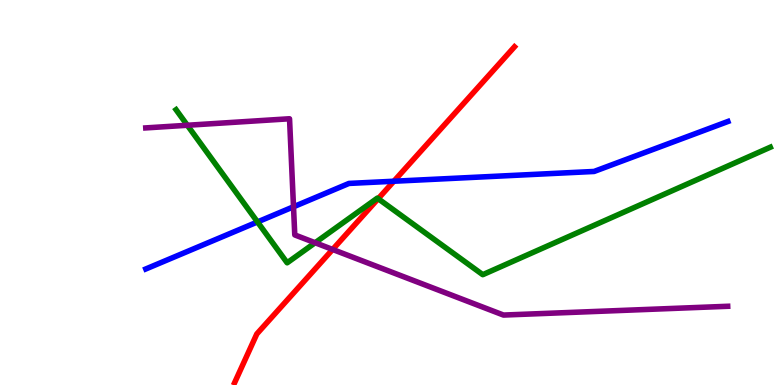[{'lines': ['blue', 'red'], 'intersections': [{'x': 5.08, 'y': 5.29}]}, {'lines': ['green', 'red'], 'intersections': [{'x': 4.88, 'y': 4.84}]}, {'lines': ['purple', 'red'], 'intersections': [{'x': 4.29, 'y': 3.52}]}, {'lines': ['blue', 'green'], 'intersections': [{'x': 3.32, 'y': 4.24}]}, {'lines': ['blue', 'purple'], 'intersections': [{'x': 3.79, 'y': 4.63}]}, {'lines': ['green', 'purple'], 'intersections': [{'x': 2.42, 'y': 6.75}, {'x': 4.07, 'y': 3.69}]}]